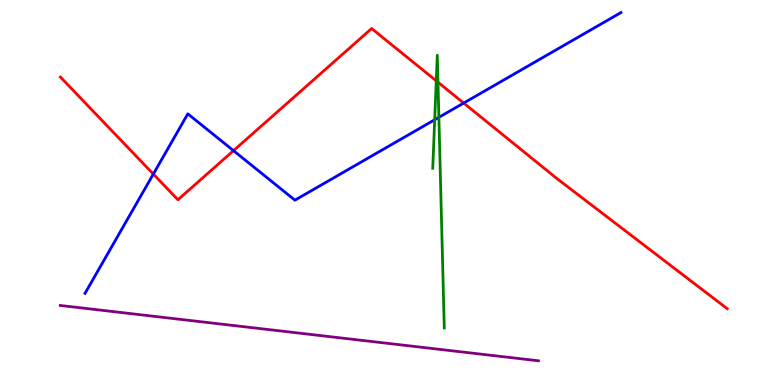[{'lines': ['blue', 'red'], 'intersections': [{'x': 1.98, 'y': 5.48}, {'x': 3.01, 'y': 6.09}, {'x': 5.98, 'y': 7.32}]}, {'lines': ['green', 'red'], 'intersections': [{'x': 5.63, 'y': 7.9}, {'x': 5.65, 'y': 7.86}]}, {'lines': ['purple', 'red'], 'intersections': []}, {'lines': ['blue', 'green'], 'intersections': [{'x': 5.61, 'y': 6.89}, {'x': 5.66, 'y': 6.95}]}, {'lines': ['blue', 'purple'], 'intersections': []}, {'lines': ['green', 'purple'], 'intersections': []}]